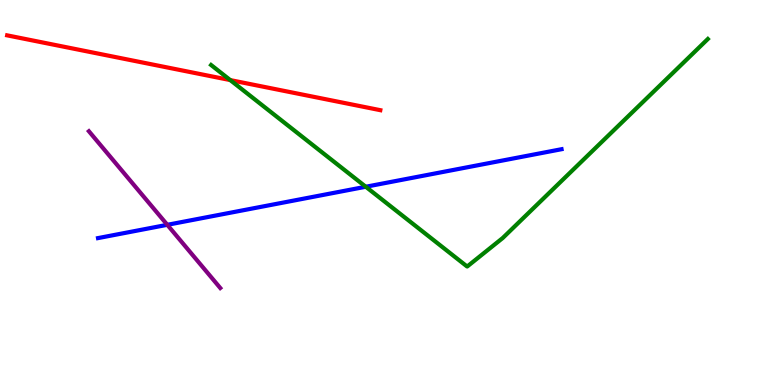[{'lines': ['blue', 'red'], 'intersections': []}, {'lines': ['green', 'red'], 'intersections': [{'x': 2.97, 'y': 7.92}]}, {'lines': ['purple', 'red'], 'intersections': []}, {'lines': ['blue', 'green'], 'intersections': [{'x': 4.72, 'y': 5.15}]}, {'lines': ['blue', 'purple'], 'intersections': [{'x': 2.16, 'y': 4.16}]}, {'lines': ['green', 'purple'], 'intersections': []}]